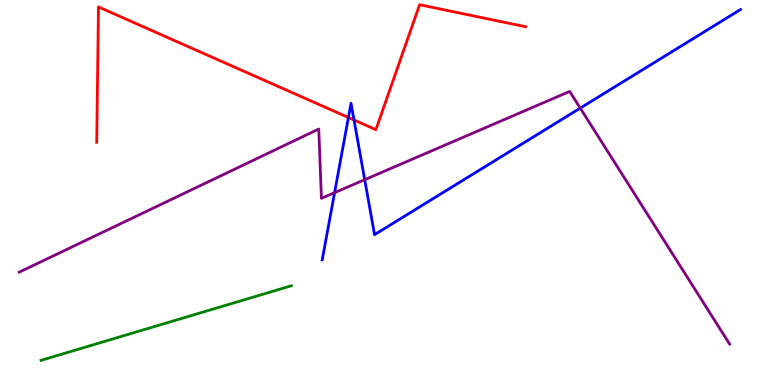[{'lines': ['blue', 'red'], 'intersections': [{'x': 4.5, 'y': 6.95}, {'x': 4.57, 'y': 6.88}]}, {'lines': ['green', 'red'], 'intersections': []}, {'lines': ['purple', 'red'], 'intersections': []}, {'lines': ['blue', 'green'], 'intersections': []}, {'lines': ['blue', 'purple'], 'intersections': [{'x': 4.32, 'y': 5.0}, {'x': 4.71, 'y': 5.33}, {'x': 7.49, 'y': 7.19}]}, {'lines': ['green', 'purple'], 'intersections': []}]